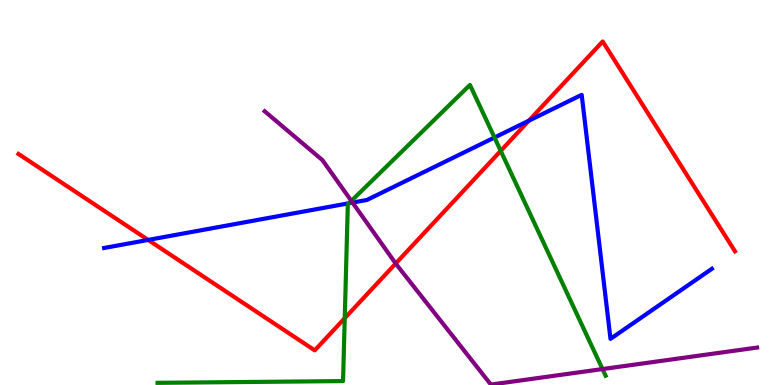[{'lines': ['blue', 'red'], 'intersections': [{'x': 1.91, 'y': 3.77}, {'x': 6.82, 'y': 6.86}]}, {'lines': ['green', 'red'], 'intersections': [{'x': 4.45, 'y': 1.74}, {'x': 6.46, 'y': 6.08}]}, {'lines': ['purple', 'red'], 'intersections': [{'x': 5.11, 'y': 3.16}]}, {'lines': ['blue', 'green'], 'intersections': [{'x': 4.5, 'y': 4.72}, {'x': 6.38, 'y': 6.43}]}, {'lines': ['blue', 'purple'], 'intersections': [{'x': 4.55, 'y': 4.74}]}, {'lines': ['green', 'purple'], 'intersections': [{'x': 4.53, 'y': 4.78}, {'x': 7.77, 'y': 0.414}]}]